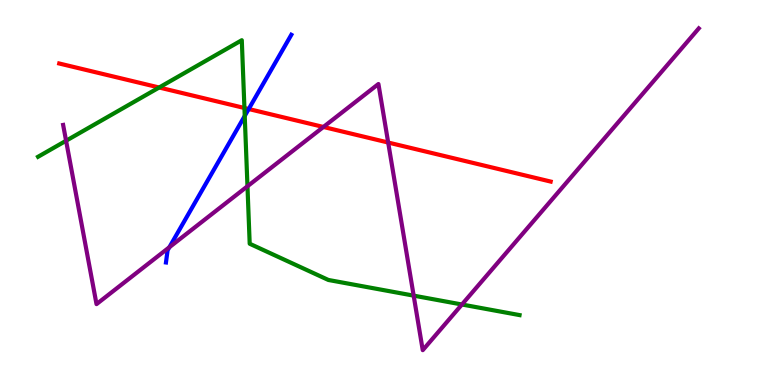[{'lines': ['blue', 'red'], 'intersections': [{'x': 3.21, 'y': 7.17}]}, {'lines': ['green', 'red'], 'intersections': [{'x': 2.05, 'y': 7.73}, {'x': 3.15, 'y': 7.2}]}, {'lines': ['purple', 'red'], 'intersections': [{'x': 4.17, 'y': 6.7}, {'x': 5.01, 'y': 6.3}]}, {'lines': ['blue', 'green'], 'intersections': [{'x': 3.16, 'y': 6.99}]}, {'lines': ['blue', 'purple'], 'intersections': [{'x': 2.19, 'y': 3.58}]}, {'lines': ['green', 'purple'], 'intersections': [{'x': 0.853, 'y': 6.34}, {'x': 3.19, 'y': 5.16}, {'x': 5.34, 'y': 2.32}, {'x': 5.96, 'y': 2.09}]}]